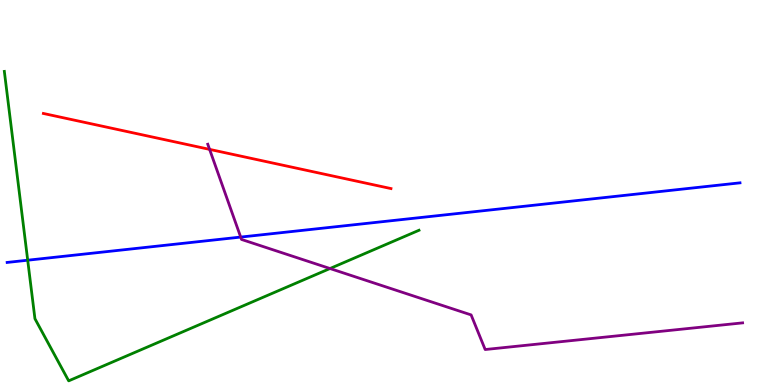[{'lines': ['blue', 'red'], 'intersections': []}, {'lines': ['green', 'red'], 'intersections': []}, {'lines': ['purple', 'red'], 'intersections': [{'x': 2.7, 'y': 6.12}]}, {'lines': ['blue', 'green'], 'intersections': [{'x': 0.357, 'y': 3.24}]}, {'lines': ['blue', 'purple'], 'intersections': [{'x': 3.11, 'y': 3.84}]}, {'lines': ['green', 'purple'], 'intersections': [{'x': 4.26, 'y': 3.03}]}]